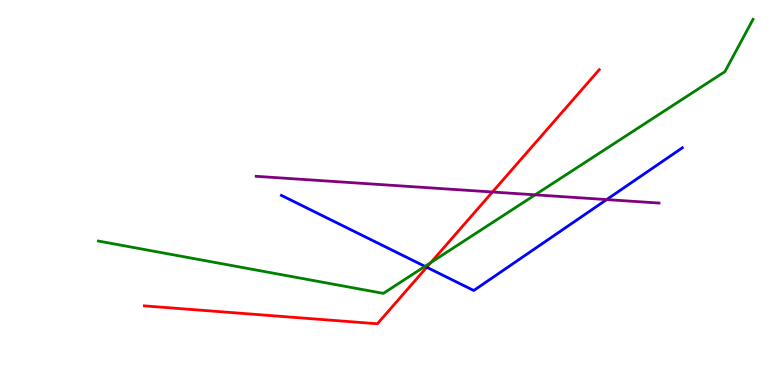[{'lines': ['blue', 'red'], 'intersections': [{'x': 5.51, 'y': 3.06}]}, {'lines': ['green', 'red'], 'intersections': [{'x': 5.56, 'y': 3.18}]}, {'lines': ['purple', 'red'], 'intersections': [{'x': 6.35, 'y': 5.01}]}, {'lines': ['blue', 'green'], 'intersections': [{'x': 5.48, 'y': 3.08}]}, {'lines': ['blue', 'purple'], 'intersections': [{'x': 7.83, 'y': 4.82}]}, {'lines': ['green', 'purple'], 'intersections': [{'x': 6.91, 'y': 4.94}]}]